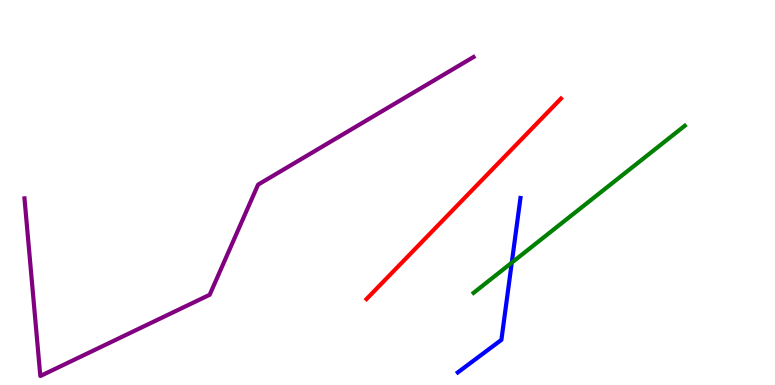[{'lines': ['blue', 'red'], 'intersections': []}, {'lines': ['green', 'red'], 'intersections': []}, {'lines': ['purple', 'red'], 'intersections': []}, {'lines': ['blue', 'green'], 'intersections': [{'x': 6.6, 'y': 3.18}]}, {'lines': ['blue', 'purple'], 'intersections': []}, {'lines': ['green', 'purple'], 'intersections': []}]